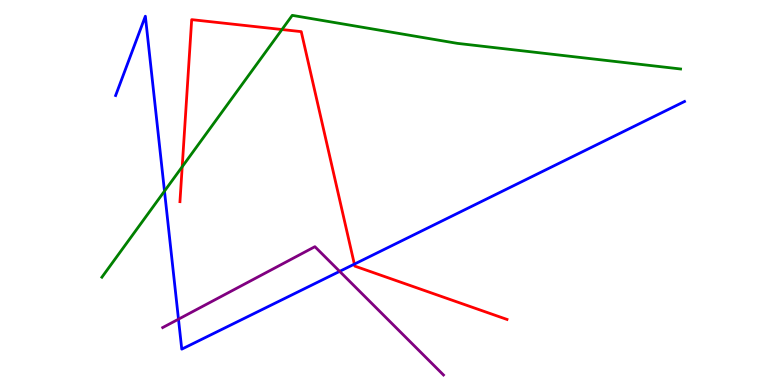[{'lines': ['blue', 'red'], 'intersections': [{'x': 4.57, 'y': 3.14}]}, {'lines': ['green', 'red'], 'intersections': [{'x': 2.35, 'y': 5.67}, {'x': 3.64, 'y': 9.23}]}, {'lines': ['purple', 'red'], 'intersections': []}, {'lines': ['blue', 'green'], 'intersections': [{'x': 2.12, 'y': 5.04}]}, {'lines': ['blue', 'purple'], 'intersections': [{'x': 2.3, 'y': 1.71}, {'x': 4.38, 'y': 2.95}]}, {'lines': ['green', 'purple'], 'intersections': []}]